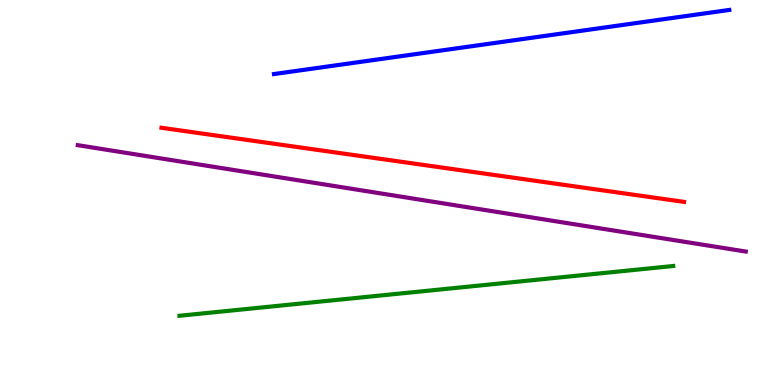[{'lines': ['blue', 'red'], 'intersections': []}, {'lines': ['green', 'red'], 'intersections': []}, {'lines': ['purple', 'red'], 'intersections': []}, {'lines': ['blue', 'green'], 'intersections': []}, {'lines': ['blue', 'purple'], 'intersections': []}, {'lines': ['green', 'purple'], 'intersections': []}]